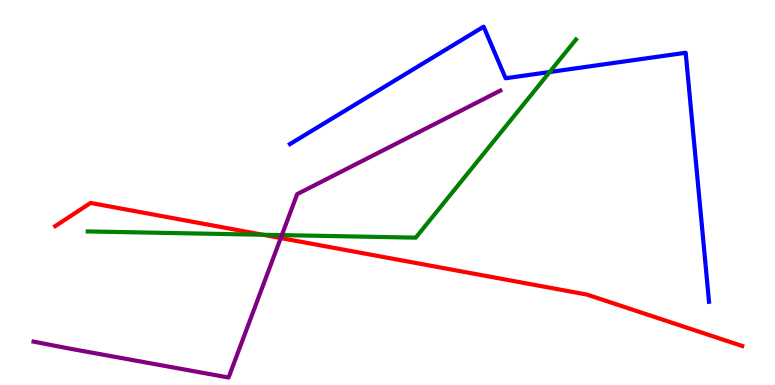[{'lines': ['blue', 'red'], 'intersections': []}, {'lines': ['green', 'red'], 'intersections': [{'x': 3.39, 'y': 3.9}]}, {'lines': ['purple', 'red'], 'intersections': [{'x': 3.62, 'y': 3.82}]}, {'lines': ['blue', 'green'], 'intersections': [{'x': 7.09, 'y': 8.13}]}, {'lines': ['blue', 'purple'], 'intersections': []}, {'lines': ['green', 'purple'], 'intersections': [{'x': 3.64, 'y': 3.89}]}]